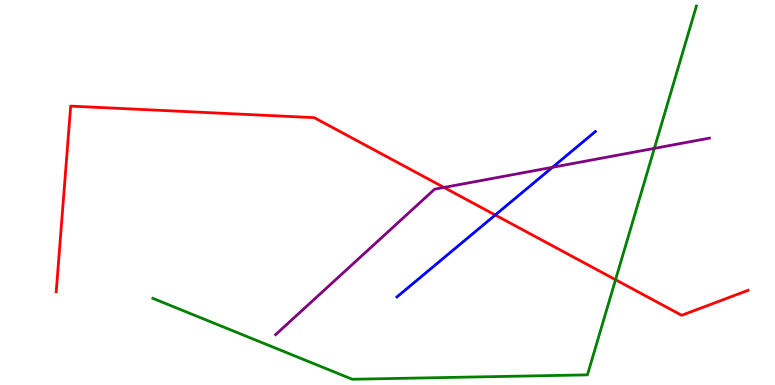[{'lines': ['blue', 'red'], 'intersections': [{'x': 6.39, 'y': 4.42}]}, {'lines': ['green', 'red'], 'intersections': [{'x': 7.94, 'y': 2.73}]}, {'lines': ['purple', 'red'], 'intersections': [{'x': 5.73, 'y': 5.13}]}, {'lines': ['blue', 'green'], 'intersections': []}, {'lines': ['blue', 'purple'], 'intersections': [{'x': 7.13, 'y': 5.65}]}, {'lines': ['green', 'purple'], 'intersections': [{'x': 8.44, 'y': 6.15}]}]